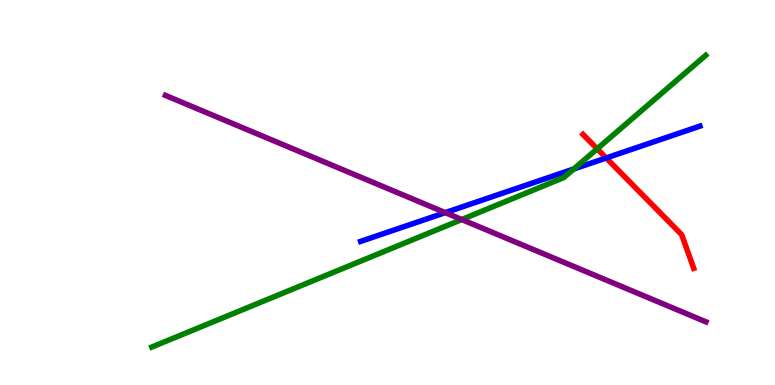[{'lines': ['blue', 'red'], 'intersections': [{'x': 7.82, 'y': 5.9}]}, {'lines': ['green', 'red'], 'intersections': [{'x': 7.71, 'y': 6.13}]}, {'lines': ['purple', 'red'], 'intersections': []}, {'lines': ['blue', 'green'], 'intersections': [{'x': 7.4, 'y': 5.61}]}, {'lines': ['blue', 'purple'], 'intersections': [{'x': 5.75, 'y': 4.48}]}, {'lines': ['green', 'purple'], 'intersections': [{'x': 5.96, 'y': 4.3}]}]